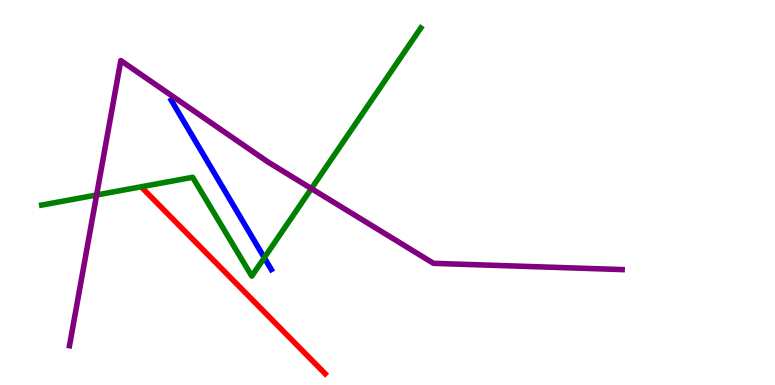[{'lines': ['blue', 'red'], 'intersections': []}, {'lines': ['green', 'red'], 'intersections': []}, {'lines': ['purple', 'red'], 'intersections': []}, {'lines': ['blue', 'green'], 'intersections': [{'x': 3.41, 'y': 3.31}]}, {'lines': ['blue', 'purple'], 'intersections': []}, {'lines': ['green', 'purple'], 'intersections': [{'x': 1.25, 'y': 4.94}, {'x': 4.02, 'y': 5.1}]}]